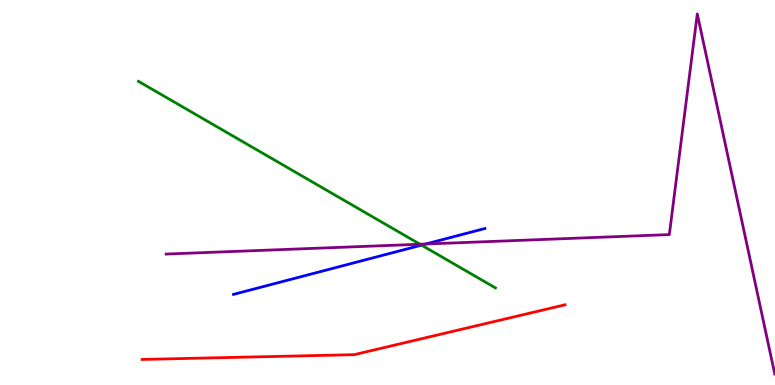[{'lines': ['blue', 'red'], 'intersections': []}, {'lines': ['green', 'red'], 'intersections': []}, {'lines': ['purple', 'red'], 'intersections': []}, {'lines': ['blue', 'green'], 'intersections': [{'x': 5.44, 'y': 3.63}]}, {'lines': ['blue', 'purple'], 'intersections': [{'x': 5.49, 'y': 3.66}]}, {'lines': ['green', 'purple'], 'intersections': [{'x': 5.42, 'y': 3.66}]}]